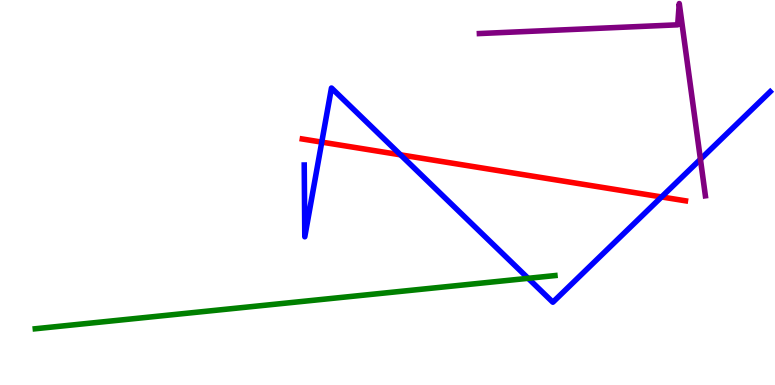[{'lines': ['blue', 'red'], 'intersections': [{'x': 4.15, 'y': 6.31}, {'x': 5.17, 'y': 5.98}, {'x': 8.54, 'y': 4.88}]}, {'lines': ['green', 'red'], 'intersections': []}, {'lines': ['purple', 'red'], 'intersections': []}, {'lines': ['blue', 'green'], 'intersections': [{'x': 6.81, 'y': 2.77}]}, {'lines': ['blue', 'purple'], 'intersections': [{'x': 9.04, 'y': 5.86}]}, {'lines': ['green', 'purple'], 'intersections': []}]